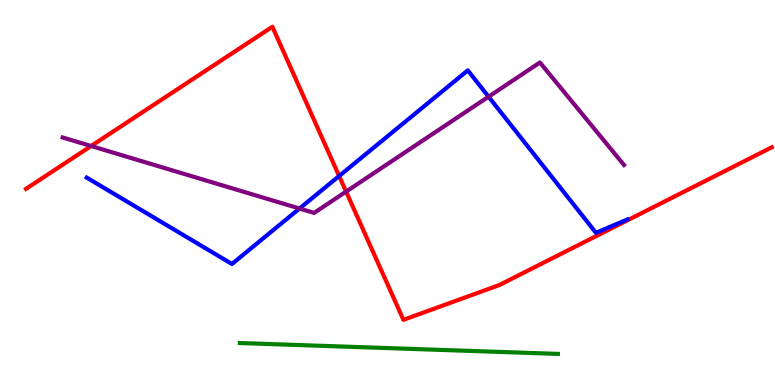[{'lines': ['blue', 'red'], 'intersections': [{'x': 4.38, 'y': 5.43}]}, {'lines': ['green', 'red'], 'intersections': []}, {'lines': ['purple', 'red'], 'intersections': [{'x': 1.18, 'y': 6.21}, {'x': 4.47, 'y': 5.02}]}, {'lines': ['blue', 'green'], 'intersections': []}, {'lines': ['blue', 'purple'], 'intersections': [{'x': 3.86, 'y': 4.58}, {'x': 6.3, 'y': 7.49}]}, {'lines': ['green', 'purple'], 'intersections': []}]